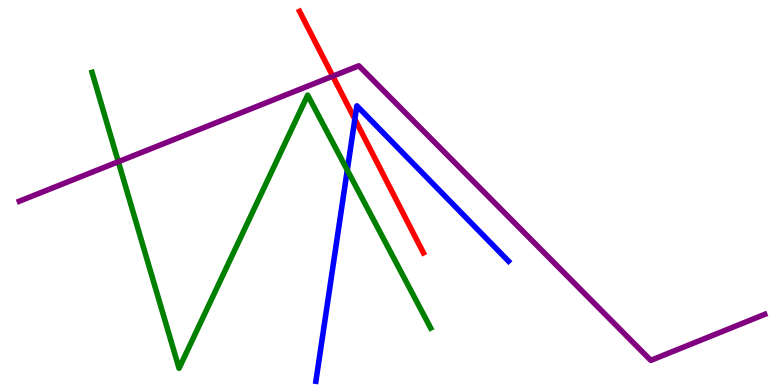[{'lines': ['blue', 'red'], 'intersections': [{'x': 4.58, 'y': 6.9}]}, {'lines': ['green', 'red'], 'intersections': []}, {'lines': ['purple', 'red'], 'intersections': [{'x': 4.29, 'y': 8.02}]}, {'lines': ['blue', 'green'], 'intersections': [{'x': 4.48, 'y': 5.58}]}, {'lines': ['blue', 'purple'], 'intersections': []}, {'lines': ['green', 'purple'], 'intersections': [{'x': 1.53, 'y': 5.8}]}]